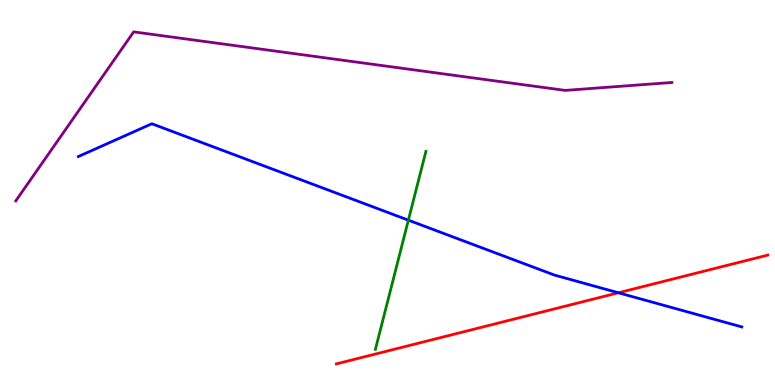[{'lines': ['blue', 'red'], 'intersections': [{'x': 7.98, 'y': 2.4}]}, {'lines': ['green', 'red'], 'intersections': []}, {'lines': ['purple', 'red'], 'intersections': []}, {'lines': ['blue', 'green'], 'intersections': [{'x': 5.27, 'y': 4.28}]}, {'lines': ['blue', 'purple'], 'intersections': []}, {'lines': ['green', 'purple'], 'intersections': []}]